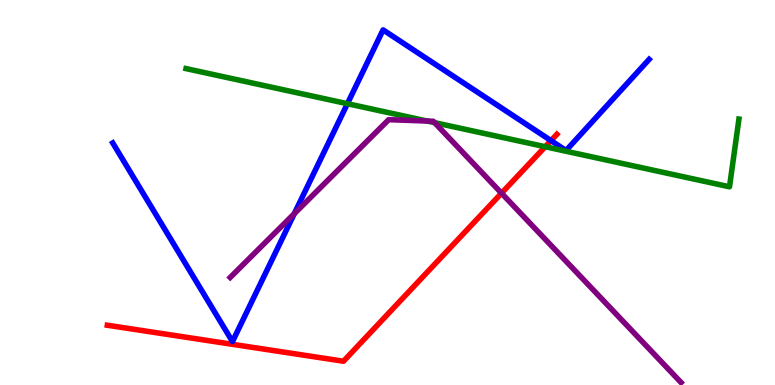[{'lines': ['blue', 'red'], 'intersections': [{'x': 7.11, 'y': 6.35}]}, {'lines': ['green', 'red'], 'intersections': [{'x': 7.04, 'y': 6.19}]}, {'lines': ['purple', 'red'], 'intersections': [{'x': 6.47, 'y': 4.98}]}, {'lines': ['blue', 'green'], 'intersections': [{'x': 4.48, 'y': 7.31}]}, {'lines': ['blue', 'purple'], 'intersections': [{'x': 3.8, 'y': 4.45}]}, {'lines': ['green', 'purple'], 'intersections': [{'x': 5.51, 'y': 6.86}, {'x': 5.61, 'y': 6.81}]}]